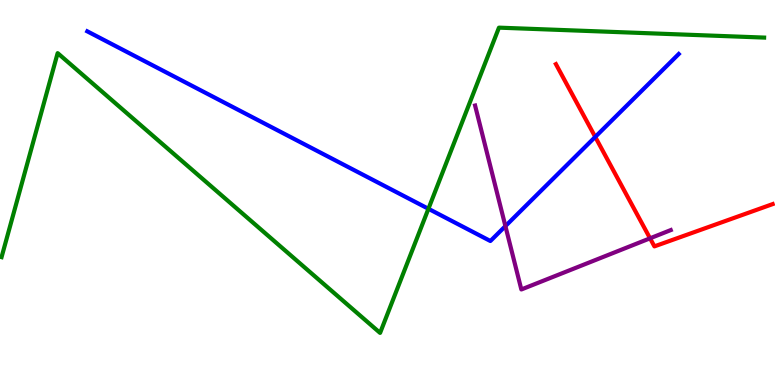[{'lines': ['blue', 'red'], 'intersections': [{'x': 7.68, 'y': 6.44}]}, {'lines': ['green', 'red'], 'intersections': []}, {'lines': ['purple', 'red'], 'intersections': [{'x': 8.39, 'y': 3.81}]}, {'lines': ['blue', 'green'], 'intersections': [{'x': 5.53, 'y': 4.58}]}, {'lines': ['blue', 'purple'], 'intersections': [{'x': 6.52, 'y': 4.13}]}, {'lines': ['green', 'purple'], 'intersections': []}]